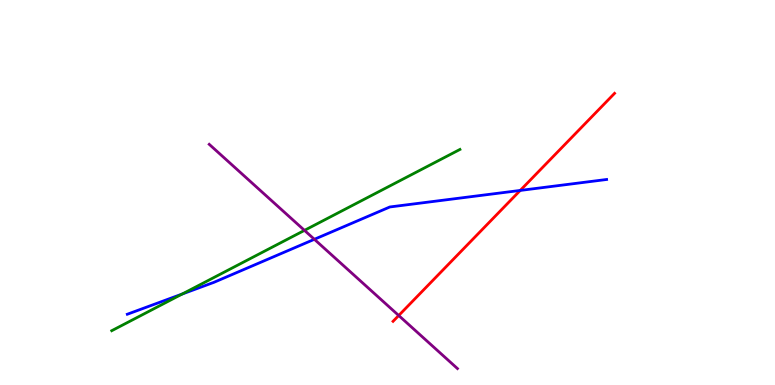[{'lines': ['blue', 'red'], 'intersections': [{'x': 6.71, 'y': 5.05}]}, {'lines': ['green', 'red'], 'intersections': []}, {'lines': ['purple', 'red'], 'intersections': [{'x': 5.14, 'y': 1.81}]}, {'lines': ['blue', 'green'], 'intersections': [{'x': 2.35, 'y': 2.36}]}, {'lines': ['blue', 'purple'], 'intersections': [{'x': 4.06, 'y': 3.78}]}, {'lines': ['green', 'purple'], 'intersections': [{'x': 3.93, 'y': 4.02}]}]